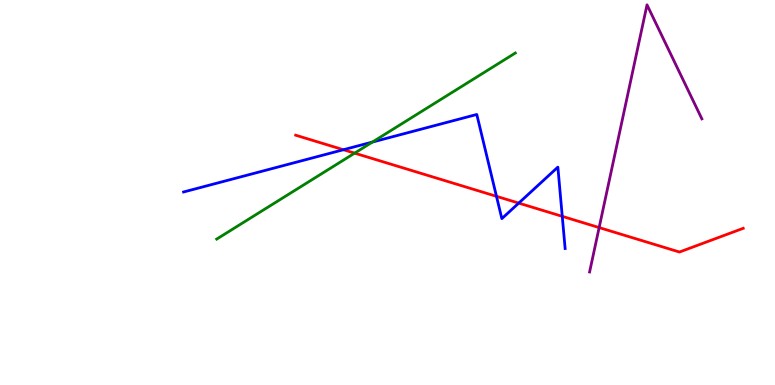[{'lines': ['blue', 'red'], 'intersections': [{'x': 4.43, 'y': 6.11}, {'x': 6.41, 'y': 4.9}, {'x': 6.69, 'y': 4.72}, {'x': 7.25, 'y': 4.38}]}, {'lines': ['green', 'red'], 'intersections': [{'x': 4.58, 'y': 6.02}]}, {'lines': ['purple', 'red'], 'intersections': [{'x': 7.73, 'y': 4.09}]}, {'lines': ['blue', 'green'], 'intersections': [{'x': 4.81, 'y': 6.31}]}, {'lines': ['blue', 'purple'], 'intersections': []}, {'lines': ['green', 'purple'], 'intersections': []}]